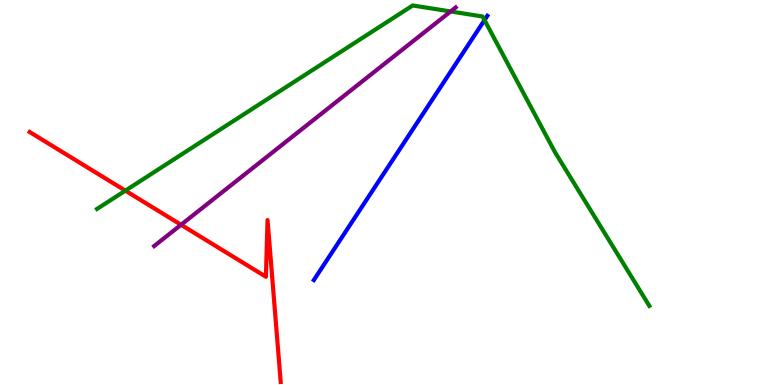[{'lines': ['blue', 'red'], 'intersections': []}, {'lines': ['green', 'red'], 'intersections': [{'x': 1.62, 'y': 5.05}]}, {'lines': ['purple', 'red'], 'intersections': [{'x': 2.34, 'y': 4.16}]}, {'lines': ['blue', 'green'], 'intersections': [{'x': 6.25, 'y': 9.48}]}, {'lines': ['blue', 'purple'], 'intersections': []}, {'lines': ['green', 'purple'], 'intersections': [{'x': 5.81, 'y': 9.7}]}]